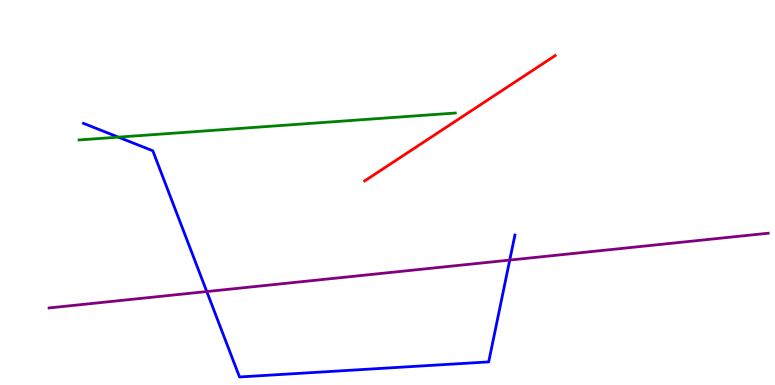[{'lines': ['blue', 'red'], 'intersections': []}, {'lines': ['green', 'red'], 'intersections': []}, {'lines': ['purple', 'red'], 'intersections': []}, {'lines': ['blue', 'green'], 'intersections': [{'x': 1.53, 'y': 6.44}]}, {'lines': ['blue', 'purple'], 'intersections': [{'x': 2.67, 'y': 2.43}, {'x': 6.58, 'y': 3.24}]}, {'lines': ['green', 'purple'], 'intersections': []}]